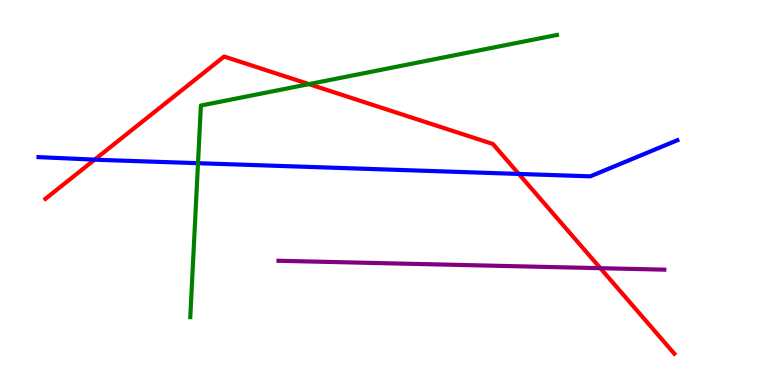[{'lines': ['blue', 'red'], 'intersections': [{'x': 1.22, 'y': 5.85}, {'x': 6.69, 'y': 5.48}]}, {'lines': ['green', 'red'], 'intersections': [{'x': 3.99, 'y': 7.81}]}, {'lines': ['purple', 'red'], 'intersections': [{'x': 7.75, 'y': 3.03}]}, {'lines': ['blue', 'green'], 'intersections': [{'x': 2.55, 'y': 5.76}]}, {'lines': ['blue', 'purple'], 'intersections': []}, {'lines': ['green', 'purple'], 'intersections': []}]